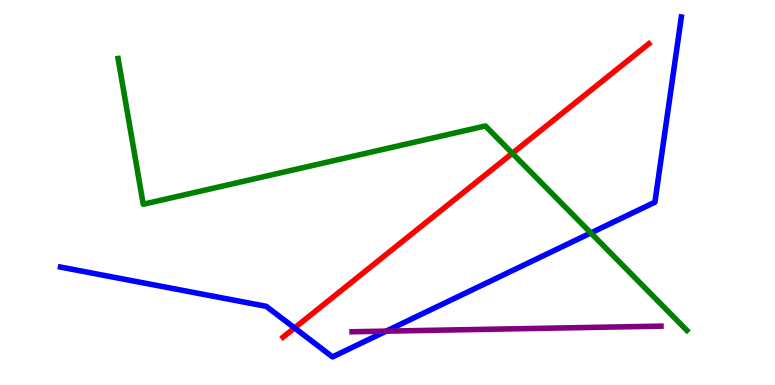[{'lines': ['blue', 'red'], 'intersections': [{'x': 3.8, 'y': 1.48}]}, {'lines': ['green', 'red'], 'intersections': [{'x': 6.61, 'y': 6.02}]}, {'lines': ['purple', 'red'], 'intersections': []}, {'lines': ['blue', 'green'], 'intersections': [{'x': 7.62, 'y': 3.95}]}, {'lines': ['blue', 'purple'], 'intersections': [{'x': 4.98, 'y': 1.4}]}, {'lines': ['green', 'purple'], 'intersections': []}]